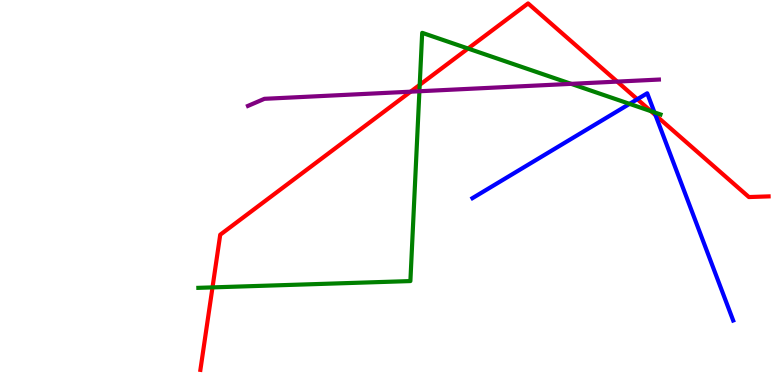[{'lines': ['blue', 'red'], 'intersections': [{'x': 8.22, 'y': 7.42}, {'x': 8.46, 'y': 7.01}]}, {'lines': ['green', 'red'], 'intersections': [{'x': 2.74, 'y': 2.54}, {'x': 5.42, 'y': 7.8}, {'x': 6.04, 'y': 8.74}, {'x': 8.4, 'y': 7.11}]}, {'lines': ['purple', 'red'], 'intersections': [{'x': 5.3, 'y': 7.62}, {'x': 7.96, 'y': 7.88}]}, {'lines': ['blue', 'green'], 'intersections': [{'x': 8.12, 'y': 7.3}, {'x': 8.44, 'y': 7.08}]}, {'lines': ['blue', 'purple'], 'intersections': []}, {'lines': ['green', 'purple'], 'intersections': [{'x': 5.41, 'y': 7.63}, {'x': 7.37, 'y': 7.82}]}]